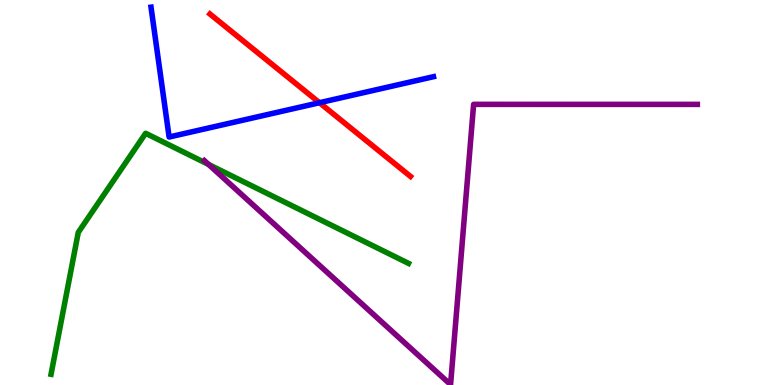[{'lines': ['blue', 'red'], 'intersections': [{'x': 4.12, 'y': 7.33}]}, {'lines': ['green', 'red'], 'intersections': []}, {'lines': ['purple', 'red'], 'intersections': []}, {'lines': ['blue', 'green'], 'intersections': []}, {'lines': ['blue', 'purple'], 'intersections': []}, {'lines': ['green', 'purple'], 'intersections': [{'x': 2.69, 'y': 5.73}]}]